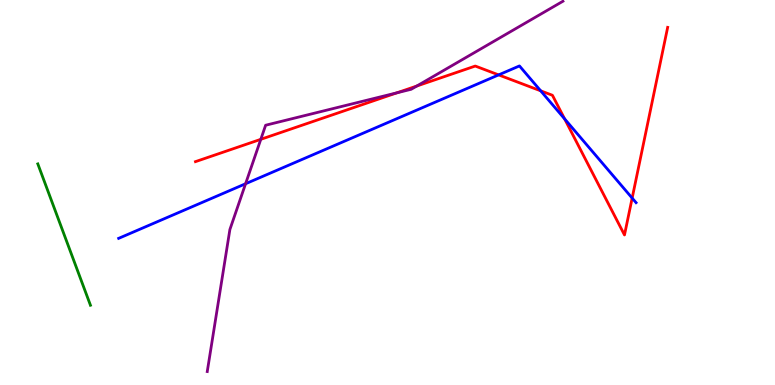[{'lines': ['blue', 'red'], 'intersections': [{'x': 6.43, 'y': 8.05}, {'x': 6.98, 'y': 7.64}, {'x': 7.29, 'y': 6.91}, {'x': 8.16, 'y': 4.86}]}, {'lines': ['green', 'red'], 'intersections': []}, {'lines': ['purple', 'red'], 'intersections': [{'x': 3.37, 'y': 6.38}, {'x': 5.12, 'y': 7.59}, {'x': 5.38, 'y': 7.77}]}, {'lines': ['blue', 'green'], 'intersections': []}, {'lines': ['blue', 'purple'], 'intersections': [{'x': 3.17, 'y': 5.23}]}, {'lines': ['green', 'purple'], 'intersections': []}]